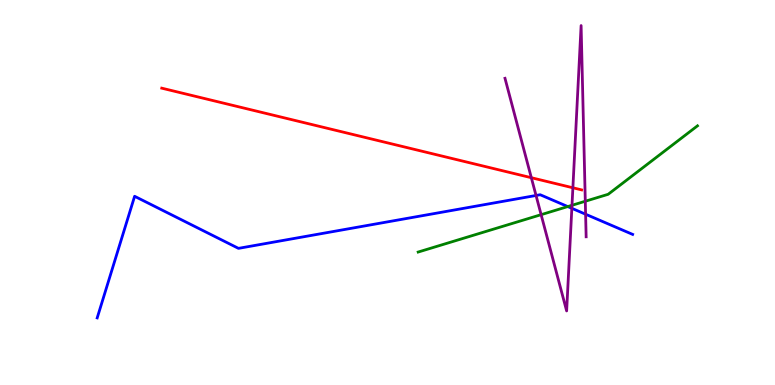[{'lines': ['blue', 'red'], 'intersections': []}, {'lines': ['green', 'red'], 'intersections': []}, {'lines': ['purple', 'red'], 'intersections': [{'x': 6.86, 'y': 5.38}, {'x': 7.39, 'y': 5.12}]}, {'lines': ['blue', 'green'], 'intersections': [{'x': 7.33, 'y': 4.63}]}, {'lines': ['blue', 'purple'], 'intersections': [{'x': 6.92, 'y': 4.92}, {'x': 7.38, 'y': 4.59}, {'x': 7.56, 'y': 4.44}]}, {'lines': ['green', 'purple'], 'intersections': [{'x': 6.98, 'y': 4.42}, {'x': 7.38, 'y': 4.67}, {'x': 7.55, 'y': 4.77}]}]